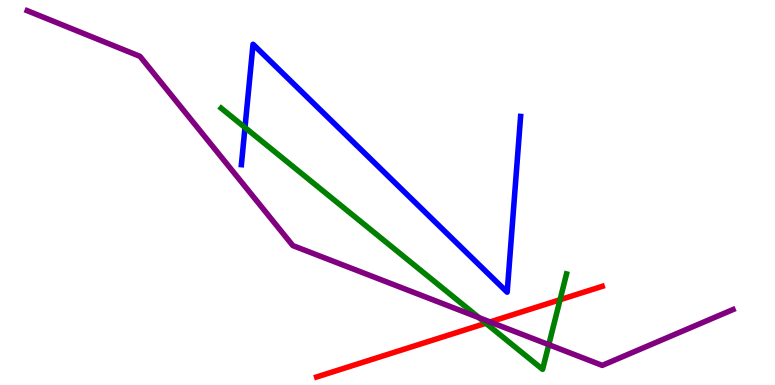[{'lines': ['blue', 'red'], 'intersections': []}, {'lines': ['green', 'red'], 'intersections': [{'x': 6.27, 'y': 1.6}, {'x': 7.23, 'y': 2.22}]}, {'lines': ['purple', 'red'], 'intersections': [{'x': 6.32, 'y': 1.64}]}, {'lines': ['blue', 'green'], 'intersections': [{'x': 3.16, 'y': 6.69}]}, {'lines': ['blue', 'purple'], 'intersections': []}, {'lines': ['green', 'purple'], 'intersections': [{'x': 6.18, 'y': 1.75}, {'x': 7.08, 'y': 1.05}]}]